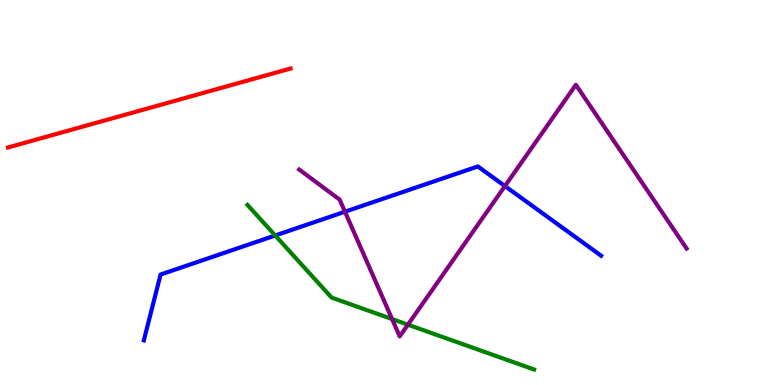[{'lines': ['blue', 'red'], 'intersections': []}, {'lines': ['green', 'red'], 'intersections': []}, {'lines': ['purple', 'red'], 'intersections': []}, {'lines': ['blue', 'green'], 'intersections': [{'x': 3.55, 'y': 3.88}]}, {'lines': ['blue', 'purple'], 'intersections': [{'x': 4.45, 'y': 4.5}, {'x': 6.52, 'y': 5.17}]}, {'lines': ['green', 'purple'], 'intersections': [{'x': 5.06, 'y': 1.71}, {'x': 5.26, 'y': 1.57}]}]